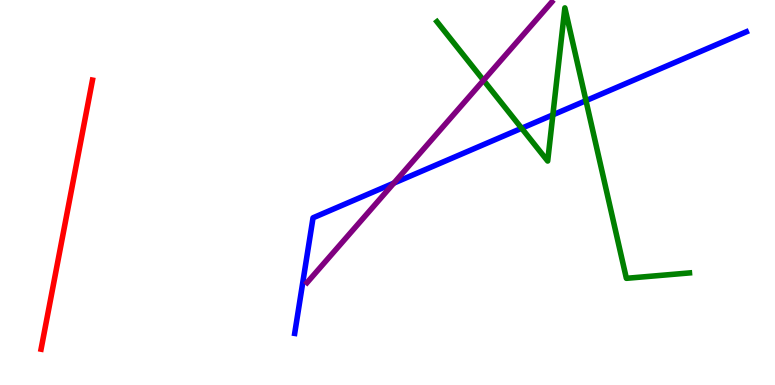[{'lines': ['blue', 'red'], 'intersections': []}, {'lines': ['green', 'red'], 'intersections': []}, {'lines': ['purple', 'red'], 'intersections': []}, {'lines': ['blue', 'green'], 'intersections': [{'x': 6.73, 'y': 6.67}, {'x': 7.13, 'y': 7.02}, {'x': 7.56, 'y': 7.39}]}, {'lines': ['blue', 'purple'], 'intersections': [{'x': 5.08, 'y': 5.24}]}, {'lines': ['green', 'purple'], 'intersections': [{'x': 6.24, 'y': 7.91}]}]